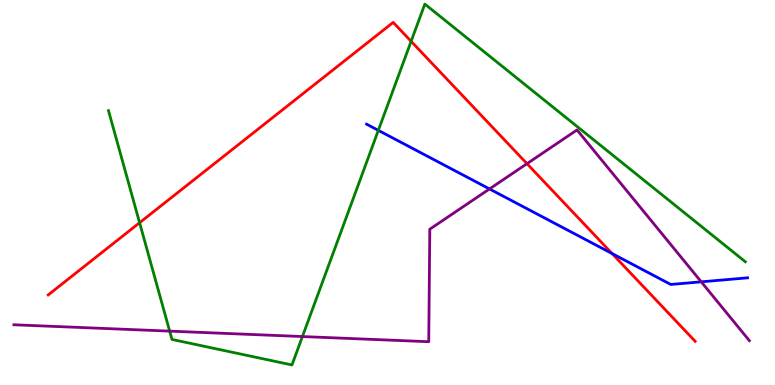[{'lines': ['blue', 'red'], 'intersections': [{'x': 7.9, 'y': 3.41}]}, {'lines': ['green', 'red'], 'intersections': [{'x': 1.8, 'y': 4.22}, {'x': 5.3, 'y': 8.93}]}, {'lines': ['purple', 'red'], 'intersections': [{'x': 6.8, 'y': 5.75}]}, {'lines': ['blue', 'green'], 'intersections': [{'x': 4.88, 'y': 6.61}]}, {'lines': ['blue', 'purple'], 'intersections': [{'x': 6.32, 'y': 5.09}, {'x': 9.05, 'y': 2.68}]}, {'lines': ['green', 'purple'], 'intersections': [{'x': 2.19, 'y': 1.4}, {'x': 3.9, 'y': 1.26}]}]